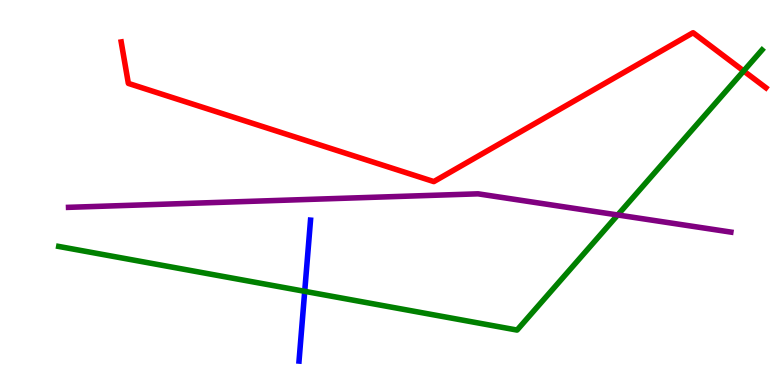[{'lines': ['blue', 'red'], 'intersections': []}, {'lines': ['green', 'red'], 'intersections': [{'x': 9.6, 'y': 8.16}]}, {'lines': ['purple', 'red'], 'intersections': []}, {'lines': ['blue', 'green'], 'intersections': [{'x': 3.93, 'y': 2.43}]}, {'lines': ['blue', 'purple'], 'intersections': []}, {'lines': ['green', 'purple'], 'intersections': [{'x': 7.97, 'y': 4.42}]}]